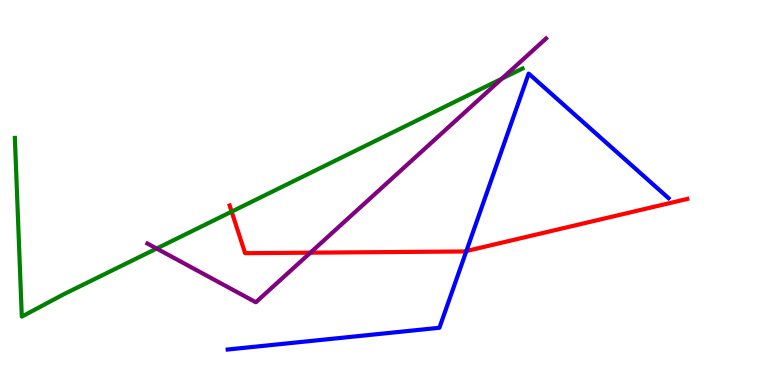[{'lines': ['blue', 'red'], 'intersections': [{'x': 6.02, 'y': 3.48}]}, {'lines': ['green', 'red'], 'intersections': [{'x': 2.99, 'y': 4.5}]}, {'lines': ['purple', 'red'], 'intersections': [{'x': 4.01, 'y': 3.44}]}, {'lines': ['blue', 'green'], 'intersections': []}, {'lines': ['blue', 'purple'], 'intersections': []}, {'lines': ['green', 'purple'], 'intersections': [{'x': 2.02, 'y': 3.54}, {'x': 6.48, 'y': 7.96}]}]